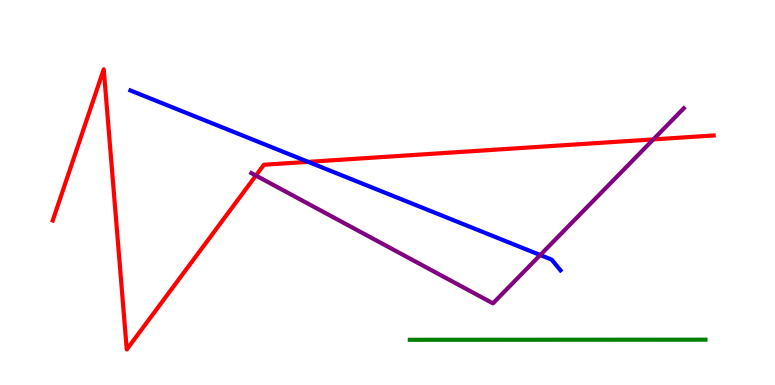[{'lines': ['blue', 'red'], 'intersections': [{'x': 3.98, 'y': 5.8}]}, {'lines': ['green', 'red'], 'intersections': []}, {'lines': ['purple', 'red'], 'intersections': [{'x': 3.3, 'y': 5.44}, {'x': 8.43, 'y': 6.38}]}, {'lines': ['blue', 'green'], 'intersections': []}, {'lines': ['blue', 'purple'], 'intersections': [{'x': 6.97, 'y': 3.38}]}, {'lines': ['green', 'purple'], 'intersections': []}]